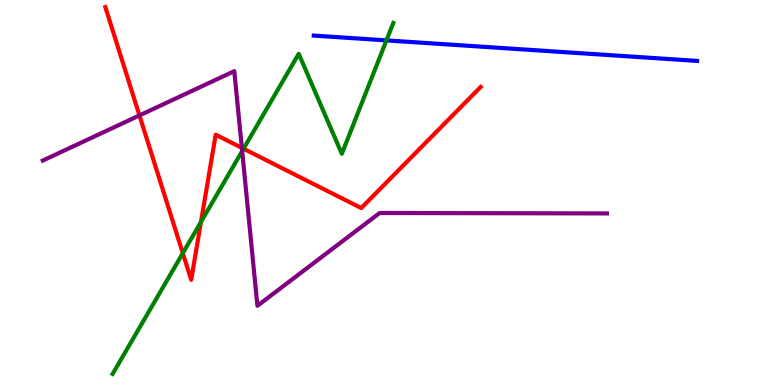[{'lines': ['blue', 'red'], 'intersections': []}, {'lines': ['green', 'red'], 'intersections': [{'x': 2.36, 'y': 3.42}, {'x': 2.59, 'y': 4.24}, {'x': 3.14, 'y': 6.14}]}, {'lines': ['purple', 'red'], 'intersections': [{'x': 1.8, 'y': 7.0}, {'x': 3.12, 'y': 6.16}]}, {'lines': ['blue', 'green'], 'intersections': [{'x': 4.99, 'y': 8.95}]}, {'lines': ['blue', 'purple'], 'intersections': []}, {'lines': ['green', 'purple'], 'intersections': [{'x': 3.12, 'y': 6.08}]}]